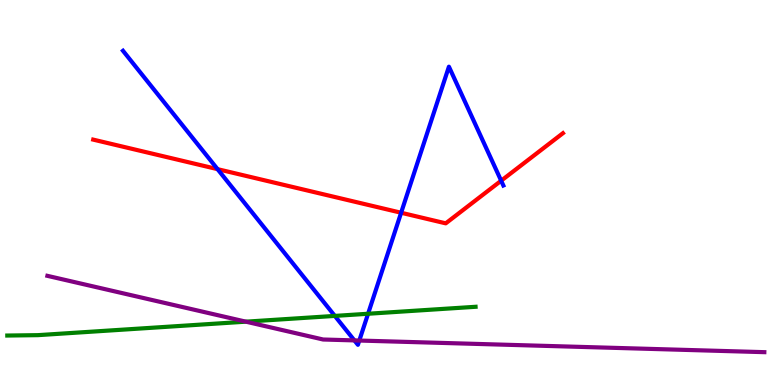[{'lines': ['blue', 'red'], 'intersections': [{'x': 2.81, 'y': 5.61}, {'x': 5.18, 'y': 4.47}, {'x': 6.47, 'y': 5.31}]}, {'lines': ['green', 'red'], 'intersections': []}, {'lines': ['purple', 'red'], 'intersections': []}, {'lines': ['blue', 'green'], 'intersections': [{'x': 4.32, 'y': 1.79}, {'x': 4.75, 'y': 1.85}]}, {'lines': ['blue', 'purple'], 'intersections': [{'x': 4.57, 'y': 1.16}, {'x': 4.64, 'y': 1.15}]}, {'lines': ['green', 'purple'], 'intersections': [{'x': 3.17, 'y': 1.64}]}]